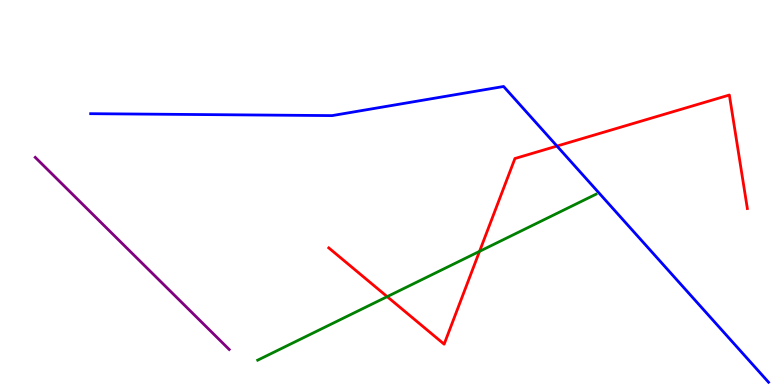[{'lines': ['blue', 'red'], 'intersections': [{'x': 7.19, 'y': 6.21}]}, {'lines': ['green', 'red'], 'intersections': [{'x': 5.0, 'y': 2.29}, {'x': 6.19, 'y': 3.47}]}, {'lines': ['purple', 'red'], 'intersections': []}, {'lines': ['blue', 'green'], 'intersections': []}, {'lines': ['blue', 'purple'], 'intersections': []}, {'lines': ['green', 'purple'], 'intersections': []}]